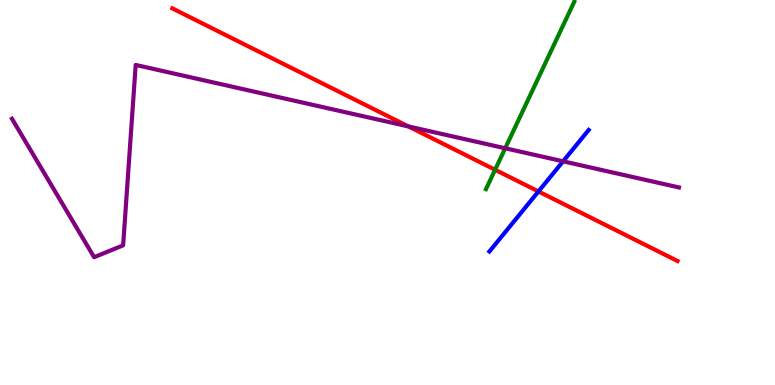[{'lines': ['blue', 'red'], 'intersections': [{'x': 6.95, 'y': 5.03}]}, {'lines': ['green', 'red'], 'intersections': [{'x': 6.39, 'y': 5.59}]}, {'lines': ['purple', 'red'], 'intersections': [{'x': 5.27, 'y': 6.72}]}, {'lines': ['blue', 'green'], 'intersections': []}, {'lines': ['blue', 'purple'], 'intersections': [{'x': 7.27, 'y': 5.81}]}, {'lines': ['green', 'purple'], 'intersections': [{'x': 6.52, 'y': 6.15}]}]